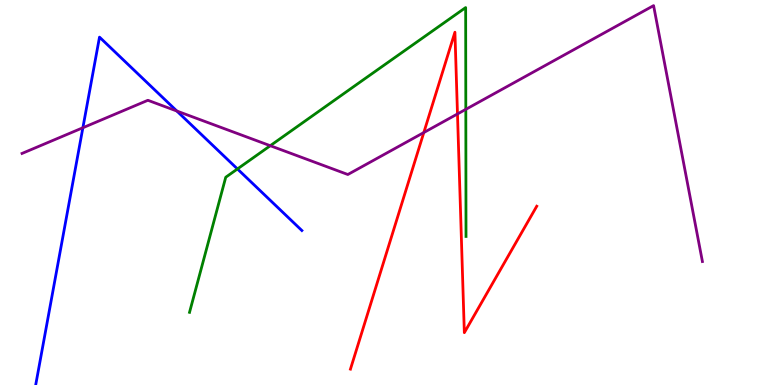[{'lines': ['blue', 'red'], 'intersections': []}, {'lines': ['green', 'red'], 'intersections': []}, {'lines': ['purple', 'red'], 'intersections': [{'x': 5.47, 'y': 6.56}, {'x': 5.9, 'y': 7.04}]}, {'lines': ['blue', 'green'], 'intersections': [{'x': 3.06, 'y': 5.61}]}, {'lines': ['blue', 'purple'], 'intersections': [{'x': 1.07, 'y': 6.68}, {'x': 2.28, 'y': 7.12}]}, {'lines': ['green', 'purple'], 'intersections': [{'x': 3.49, 'y': 6.22}, {'x': 6.01, 'y': 7.16}]}]